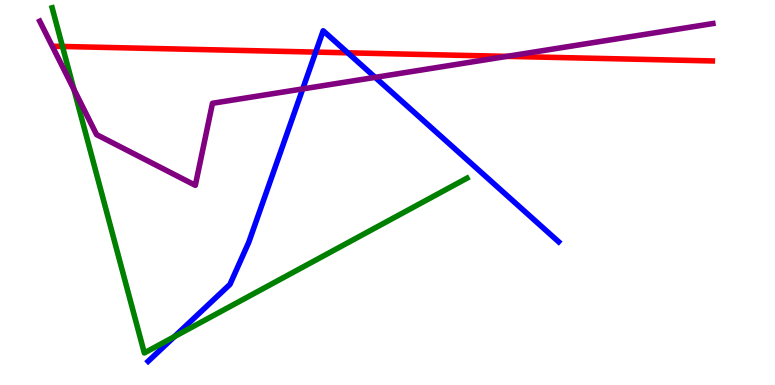[{'lines': ['blue', 'red'], 'intersections': [{'x': 4.07, 'y': 8.65}, {'x': 4.49, 'y': 8.63}]}, {'lines': ['green', 'red'], 'intersections': [{'x': 0.806, 'y': 8.79}]}, {'lines': ['purple', 'red'], 'intersections': [{'x': 6.54, 'y': 8.54}]}, {'lines': ['blue', 'green'], 'intersections': [{'x': 2.25, 'y': 1.25}]}, {'lines': ['blue', 'purple'], 'intersections': [{'x': 3.91, 'y': 7.69}, {'x': 4.84, 'y': 7.99}]}, {'lines': ['green', 'purple'], 'intersections': [{'x': 0.954, 'y': 7.68}]}]